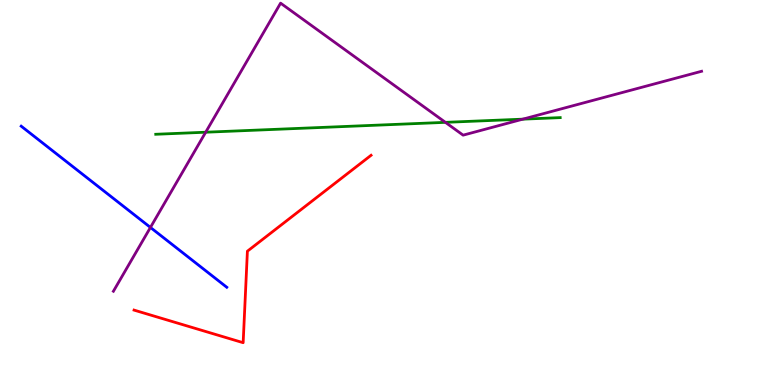[{'lines': ['blue', 'red'], 'intersections': []}, {'lines': ['green', 'red'], 'intersections': []}, {'lines': ['purple', 'red'], 'intersections': []}, {'lines': ['blue', 'green'], 'intersections': []}, {'lines': ['blue', 'purple'], 'intersections': [{'x': 1.94, 'y': 4.09}]}, {'lines': ['green', 'purple'], 'intersections': [{'x': 2.65, 'y': 6.57}, {'x': 5.75, 'y': 6.82}, {'x': 6.75, 'y': 6.91}]}]